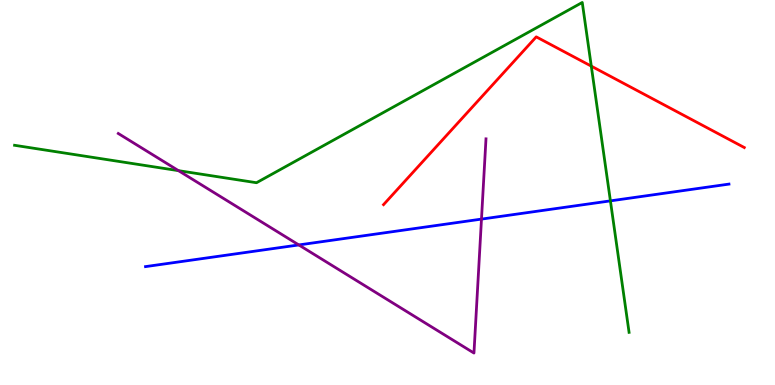[{'lines': ['blue', 'red'], 'intersections': []}, {'lines': ['green', 'red'], 'intersections': [{'x': 7.63, 'y': 8.28}]}, {'lines': ['purple', 'red'], 'intersections': []}, {'lines': ['blue', 'green'], 'intersections': [{'x': 7.88, 'y': 4.78}]}, {'lines': ['blue', 'purple'], 'intersections': [{'x': 3.86, 'y': 3.64}, {'x': 6.21, 'y': 4.31}]}, {'lines': ['green', 'purple'], 'intersections': [{'x': 2.3, 'y': 5.57}]}]